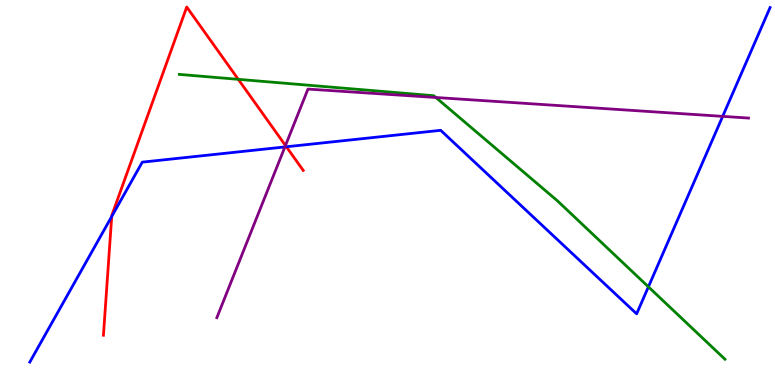[{'lines': ['blue', 'red'], 'intersections': [{'x': 1.44, 'y': 4.38}, {'x': 3.7, 'y': 6.19}]}, {'lines': ['green', 'red'], 'intersections': [{'x': 3.07, 'y': 7.94}]}, {'lines': ['purple', 'red'], 'intersections': [{'x': 3.68, 'y': 6.22}]}, {'lines': ['blue', 'green'], 'intersections': [{'x': 8.37, 'y': 2.55}]}, {'lines': ['blue', 'purple'], 'intersections': [{'x': 3.68, 'y': 6.18}, {'x': 9.32, 'y': 6.98}]}, {'lines': ['green', 'purple'], 'intersections': [{'x': 5.62, 'y': 7.47}]}]